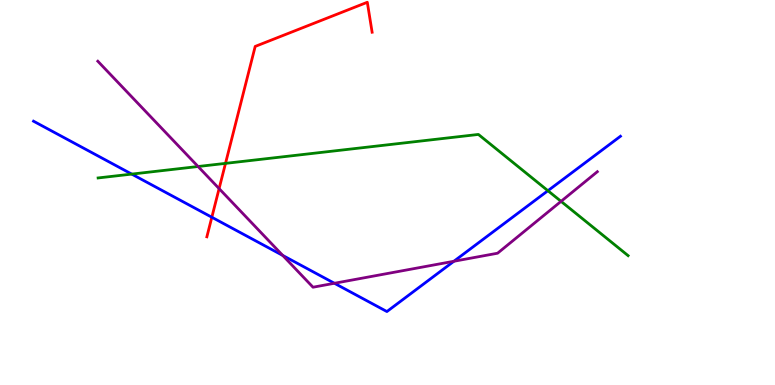[{'lines': ['blue', 'red'], 'intersections': [{'x': 2.73, 'y': 4.36}]}, {'lines': ['green', 'red'], 'intersections': [{'x': 2.91, 'y': 5.76}]}, {'lines': ['purple', 'red'], 'intersections': [{'x': 2.83, 'y': 5.1}]}, {'lines': ['blue', 'green'], 'intersections': [{'x': 1.7, 'y': 5.48}, {'x': 7.07, 'y': 5.05}]}, {'lines': ['blue', 'purple'], 'intersections': [{'x': 3.65, 'y': 3.37}, {'x': 4.32, 'y': 2.64}, {'x': 5.86, 'y': 3.21}]}, {'lines': ['green', 'purple'], 'intersections': [{'x': 2.56, 'y': 5.68}, {'x': 7.24, 'y': 4.77}]}]